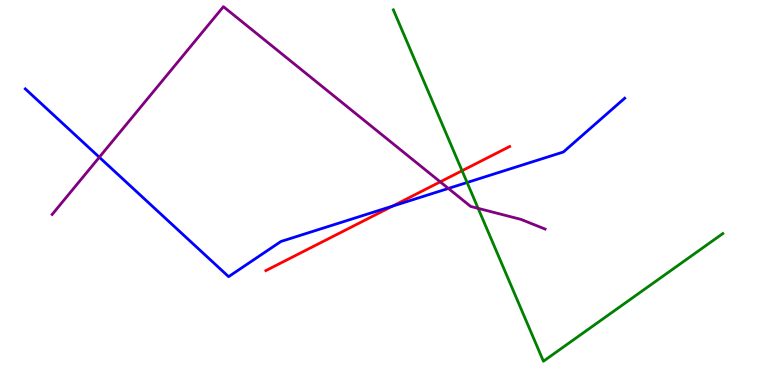[{'lines': ['blue', 'red'], 'intersections': [{'x': 5.07, 'y': 4.65}]}, {'lines': ['green', 'red'], 'intersections': [{'x': 5.96, 'y': 5.57}]}, {'lines': ['purple', 'red'], 'intersections': [{'x': 5.68, 'y': 5.28}]}, {'lines': ['blue', 'green'], 'intersections': [{'x': 6.03, 'y': 5.26}]}, {'lines': ['blue', 'purple'], 'intersections': [{'x': 1.28, 'y': 5.92}, {'x': 5.79, 'y': 5.11}]}, {'lines': ['green', 'purple'], 'intersections': [{'x': 6.17, 'y': 4.59}]}]